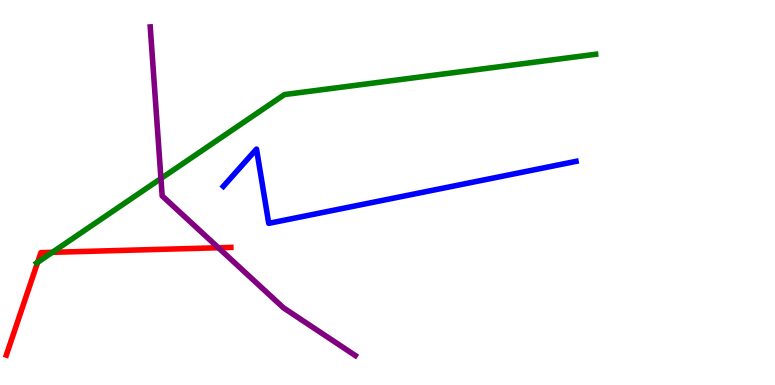[{'lines': ['blue', 'red'], 'intersections': []}, {'lines': ['green', 'red'], 'intersections': [{'x': 0.486, 'y': 3.19}, {'x': 0.675, 'y': 3.45}]}, {'lines': ['purple', 'red'], 'intersections': [{'x': 2.82, 'y': 3.56}]}, {'lines': ['blue', 'green'], 'intersections': []}, {'lines': ['blue', 'purple'], 'intersections': []}, {'lines': ['green', 'purple'], 'intersections': [{'x': 2.08, 'y': 5.36}]}]